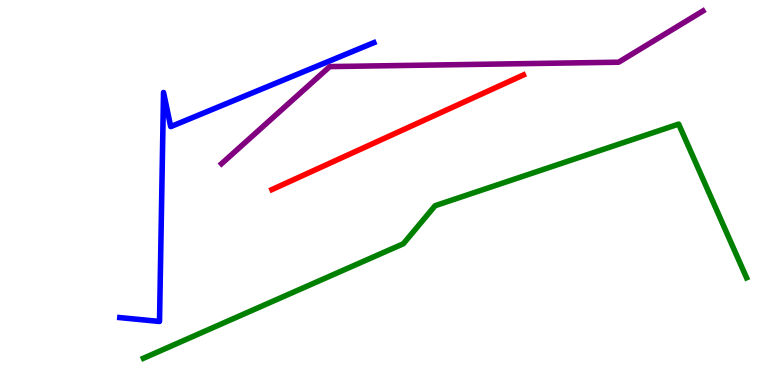[{'lines': ['blue', 'red'], 'intersections': []}, {'lines': ['green', 'red'], 'intersections': []}, {'lines': ['purple', 'red'], 'intersections': []}, {'lines': ['blue', 'green'], 'intersections': []}, {'lines': ['blue', 'purple'], 'intersections': []}, {'lines': ['green', 'purple'], 'intersections': []}]